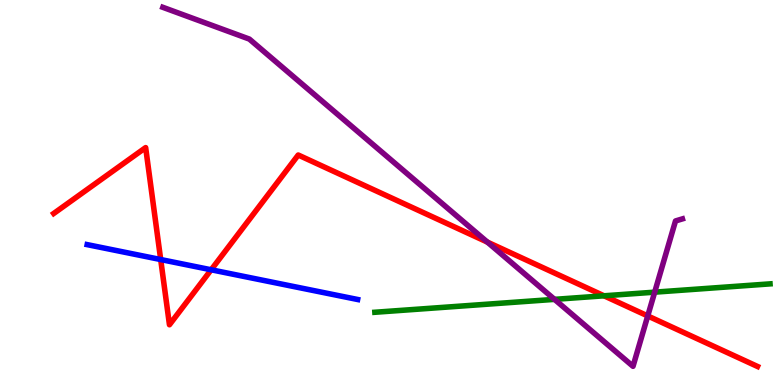[{'lines': ['blue', 'red'], 'intersections': [{'x': 2.07, 'y': 3.26}, {'x': 2.72, 'y': 2.99}]}, {'lines': ['green', 'red'], 'intersections': [{'x': 7.79, 'y': 2.32}]}, {'lines': ['purple', 'red'], 'intersections': [{'x': 6.29, 'y': 3.71}, {'x': 8.36, 'y': 1.79}]}, {'lines': ['blue', 'green'], 'intersections': []}, {'lines': ['blue', 'purple'], 'intersections': []}, {'lines': ['green', 'purple'], 'intersections': [{'x': 7.16, 'y': 2.22}, {'x': 8.45, 'y': 2.41}]}]